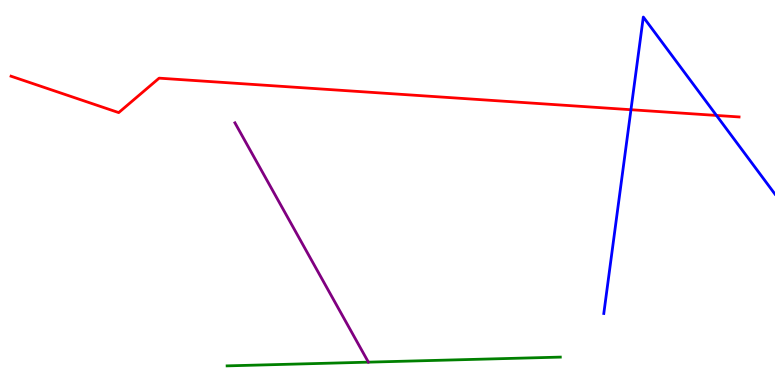[{'lines': ['blue', 'red'], 'intersections': [{'x': 8.14, 'y': 7.15}, {'x': 9.24, 'y': 7.0}]}, {'lines': ['green', 'red'], 'intersections': []}, {'lines': ['purple', 'red'], 'intersections': []}, {'lines': ['blue', 'green'], 'intersections': []}, {'lines': ['blue', 'purple'], 'intersections': []}, {'lines': ['green', 'purple'], 'intersections': []}]